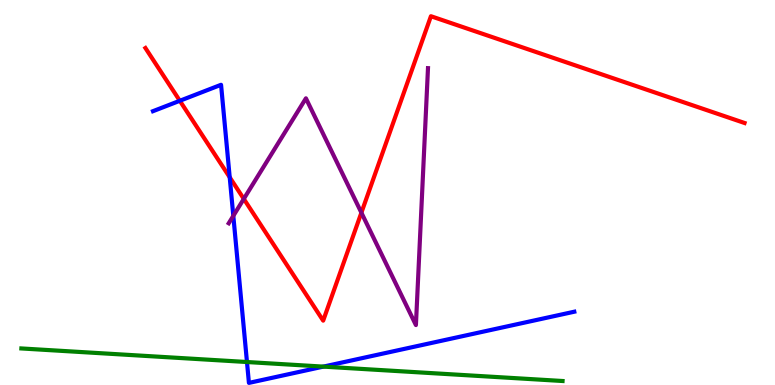[{'lines': ['blue', 'red'], 'intersections': [{'x': 2.32, 'y': 7.38}, {'x': 2.96, 'y': 5.39}]}, {'lines': ['green', 'red'], 'intersections': []}, {'lines': ['purple', 'red'], 'intersections': [{'x': 3.15, 'y': 4.83}, {'x': 4.66, 'y': 4.48}]}, {'lines': ['blue', 'green'], 'intersections': [{'x': 3.19, 'y': 0.597}, {'x': 4.17, 'y': 0.478}]}, {'lines': ['blue', 'purple'], 'intersections': [{'x': 3.01, 'y': 4.39}]}, {'lines': ['green', 'purple'], 'intersections': []}]